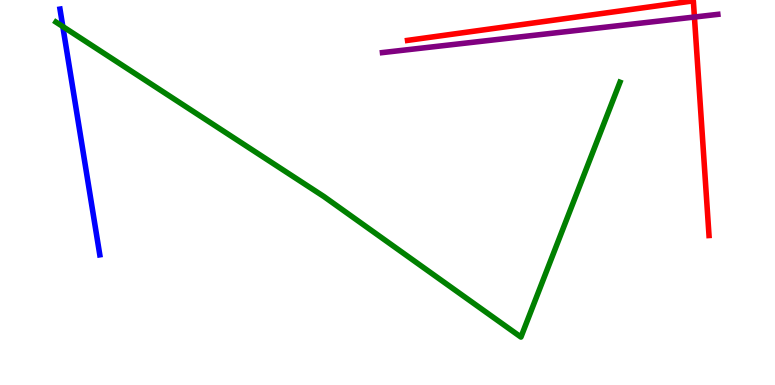[{'lines': ['blue', 'red'], 'intersections': []}, {'lines': ['green', 'red'], 'intersections': []}, {'lines': ['purple', 'red'], 'intersections': [{'x': 8.96, 'y': 9.56}]}, {'lines': ['blue', 'green'], 'intersections': [{'x': 0.81, 'y': 9.31}]}, {'lines': ['blue', 'purple'], 'intersections': []}, {'lines': ['green', 'purple'], 'intersections': []}]